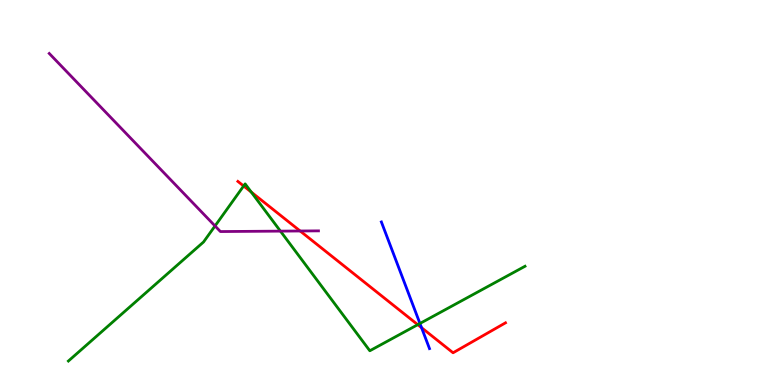[{'lines': ['blue', 'red'], 'intersections': [{'x': 5.44, 'y': 1.49}]}, {'lines': ['green', 'red'], 'intersections': [{'x': 3.14, 'y': 5.17}, {'x': 3.24, 'y': 5.01}, {'x': 5.39, 'y': 1.57}]}, {'lines': ['purple', 'red'], 'intersections': [{'x': 3.87, 'y': 4.0}]}, {'lines': ['blue', 'green'], 'intersections': [{'x': 5.42, 'y': 1.6}]}, {'lines': ['blue', 'purple'], 'intersections': []}, {'lines': ['green', 'purple'], 'intersections': [{'x': 2.77, 'y': 4.13}, {'x': 3.62, 'y': 4.0}]}]